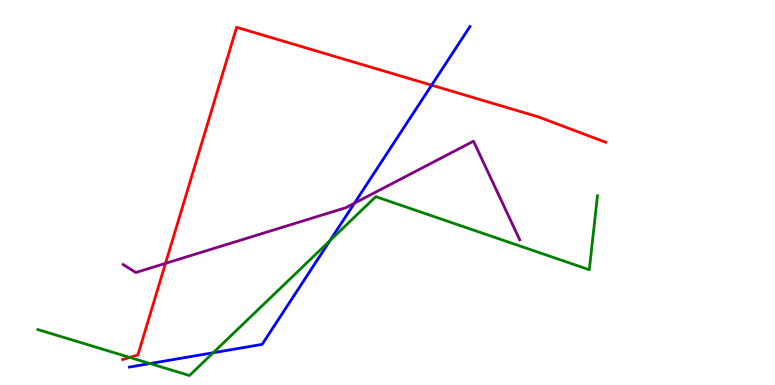[{'lines': ['blue', 'red'], 'intersections': [{'x': 5.57, 'y': 7.79}]}, {'lines': ['green', 'red'], 'intersections': [{'x': 1.67, 'y': 0.717}]}, {'lines': ['purple', 'red'], 'intersections': [{'x': 2.14, 'y': 3.16}]}, {'lines': ['blue', 'green'], 'intersections': [{'x': 1.94, 'y': 0.557}, {'x': 2.75, 'y': 0.838}, {'x': 4.26, 'y': 3.75}]}, {'lines': ['blue', 'purple'], 'intersections': [{'x': 4.57, 'y': 4.72}]}, {'lines': ['green', 'purple'], 'intersections': []}]